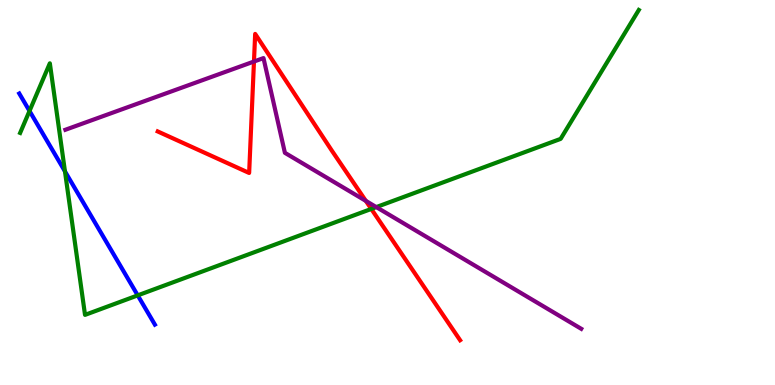[{'lines': ['blue', 'red'], 'intersections': []}, {'lines': ['green', 'red'], 'intersections': [{'x': 4.79, 'y': 4.57}]}, {'lines': ['purple', 'red'], 'intersections': [{'x': 3.28, 'y': 8.4}, {'x': 4.72, 'y': 4.78}]}, {'lines': ['blue', 'green'], 'intersections': [{'x': 0.381, 'y': 7.12}, {'x': 0.838, 'y': 5.55}, {'x': 1.78, 'y': 2.33}]}, {'lines': ['blue', 'purple'], 'intersections': []}, {'lines': ['green', 'purple'], 'intersections': [{'x': 4.86, 'y': 4.62}]}]